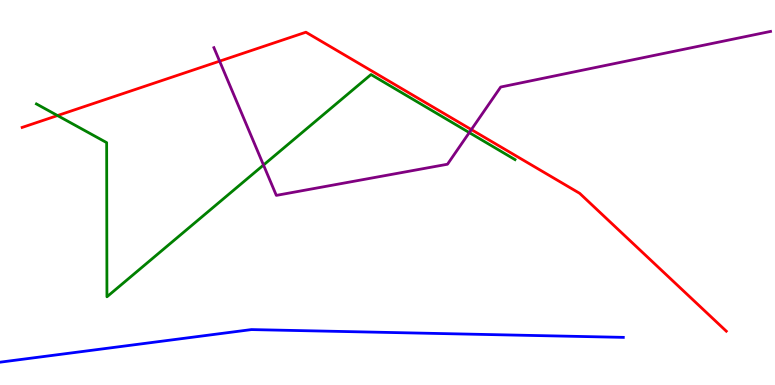[{'lines': ['blue', 'red'], 'intersections': []}, {'lines': ['green', 'red'], 'intersections': [{'x': 0.742, 'y': 7.0}]}, {'lines': ['purple', 'red'], 'intersections': [{'x': 2.83, 'y': 8.41}, {'x': 6.08, 'y': 6.63}]}, {'lines': ['blue', 'green'], 'intersections': []}, {'lines': ['blue', 'purple'], 'intersections': []}, {'lines': ['green', 'purple'], 'intersections': [{'x': 3.4, 'y': 5.71}, {'x': 6.06, 'y': 6.56}]}]